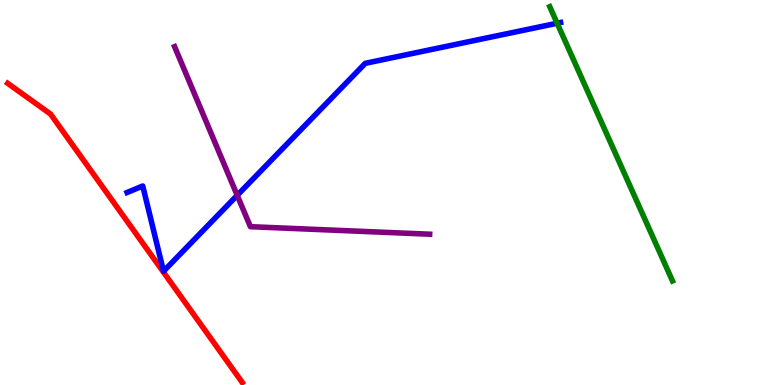[{'lines': ['blue', 'red'], 'intersections': []}, {'lines': ['green', 'red'], 'intersections': []}, {'lines': ['purple', 'red'], 'intersections': []}, {'lines': ['blue', 'green'], 'intersections': [{'x': 7.19, 'y': 9.4}]}, {'lines': ['blue', 'purple'], 'intersections': [{'x': 3.06, 'y': 4.93}]}, {'lines': ['green', 'purple'], 'intersections': []}]